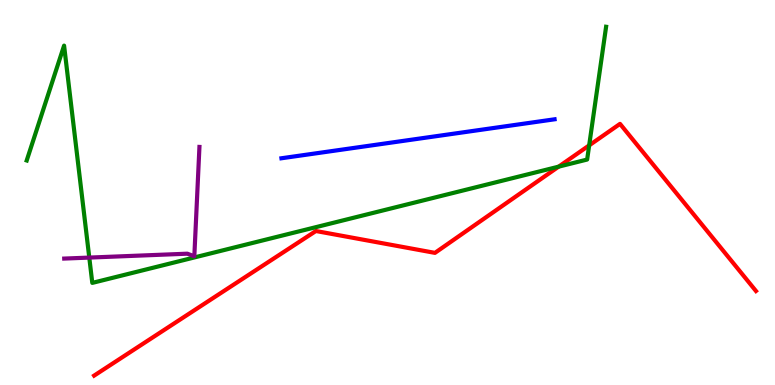[{'lines': ['blue', 'red'], 'intersections': []}, {'lines': ['green', 'red'], 'intersections': [{'x': 7.21, 'y': 5.67}, {'x': 7.6, 'y': 6.22}]}, {'lines': ['purple', 'red'], 'intersections': []}, {'lines': ['blue', 'green'], 'intersections': []}, {'lines': ['blue', 'purple'], 'intersections': []}, {'lines': ['green', 'purple'], 'intersections': [{'x': 1.15, 'y': 3.31}]}]